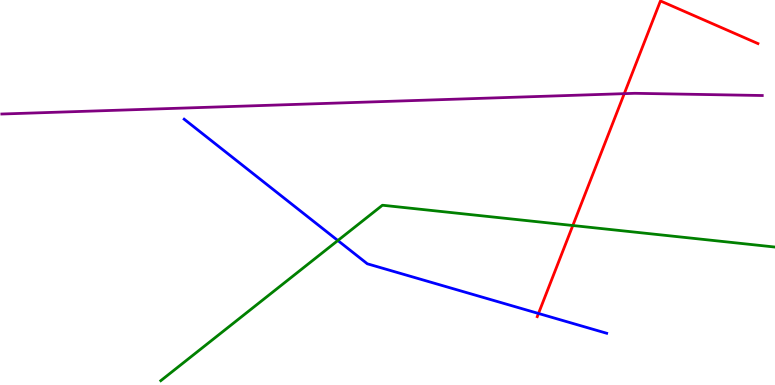[{'lines': ['blue', 'red'], 'intersections': [{'x': 6.95, 'y': 1.86}]}, {'lines': ['green', 'red'], 'intersections': [{'x': 7.39, 'y': 4.14}]}, {'lines': ['purple', 'red'], 'intersections': [{'x': 8.06, 'y': 7.57}]}, {'lines': ['blue', 'green'], 'intersections': [{'x': 4.36, 'y': 3.75}]}, {'lines': ['blue', 'purple'], 'intersections': []}, {'lines': ['green', 'purple'], 'intersections': []}]